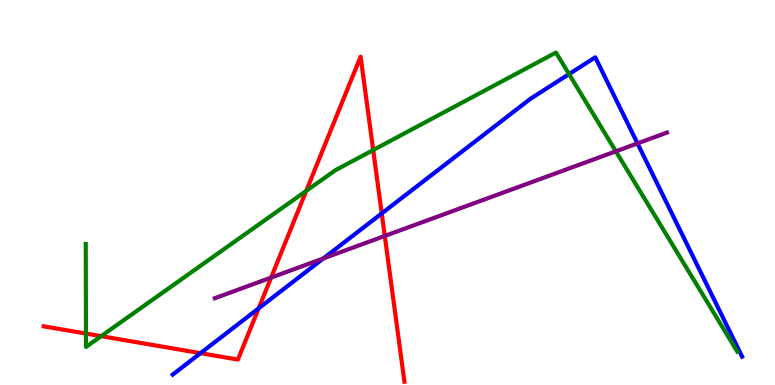[{'lines': ['blue', 'red'], 'intersections': [{'x': 2.59, 'y': 0.827}, {'x': 3.34, 'y': 1.99}, {'x': 4.93, 'y': 4.46}]}, {'lines': ['green', 'red'], 'intersections': [{'x': 1.11, 'y': 1.34}, {'x': 1.31, 'y': 1.27}, {'x': 3.95, 'y': 5.04}, {'x': 4.82, 'y': 6.1}]}, {'lines': ['purple', 'red'], 'intersections': [{'x': 3.5, 'y': 2.79}, {'x': 4.96, 'y': 3.87}]}, {'lines': ['blue', 'green'], 'intersections': [{'x': 7.34, 'y': 8.08}]}, {'lines': ['blue', 'purple'], 'intersections': [{'x': 4.17, 'y': 3.29}, {'x': 8.23, 'y': 6.28}]}, {'lines': ['green', 'purple'], 'intersections': [{'x': 7.95, 'y': 6.07}]}]